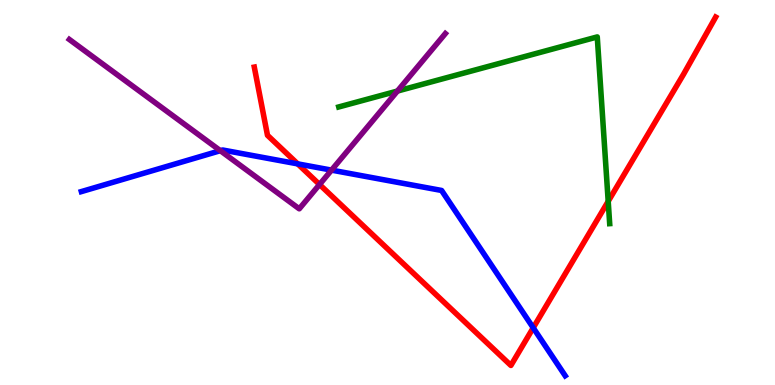[{'lines': ['blue', 'red'], 'intersections': [{'x': 3.84, 'y': 5.74}, {'x': 6.88, 'y': 1.49}]}, {'lines': ['green', 'red'], 'intersections': [{'x': 7.85, 'y': 4.77}]}, {'lines': ['purple', 'red'], 'intersections': [{'x': 4.12, 'y': 5.21}]}, {'lines': ['blue', 'green'], 'intersections': []}, {'lines': ['blue', 'purple'], 'intersections': [{'x': 2.84, 'y': 6.09}, {'x': 4.28, 'y': 5.58}]}, {'lines': ['green', 'purple'], 'intersections': [{'x': 5.13, 'y': 7.63}]}]